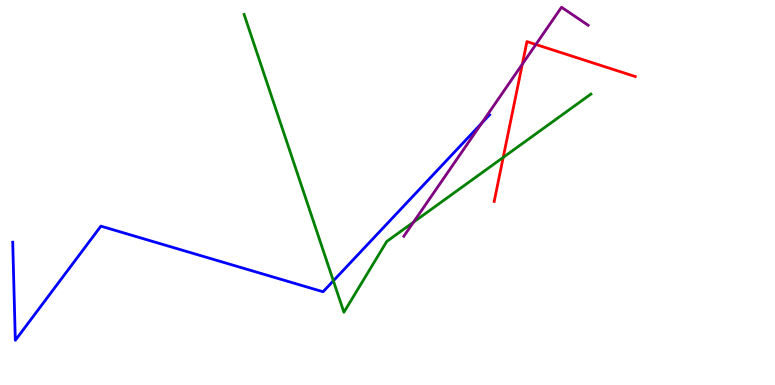[{'lines': ['blue', 'red'], 'intersections': []}, {'lines': ['green', 'red'], 'intersections': [{'x': 6.49, 'y': 5.91}]}, {'lines': ['purple', 'red'], 'intersections': [{'x': 6.74, 'y': 8.33}, {'x': 6.91, 'y': 8.84}]}, {'lines': ['blue', 'green'], 'intersections': [{'x': 4.3, 'y': 2.71}]}, {'lines': ['blue', 'purple'], 'intersections': [{'x': 6.22, 'y': 6.8}]}, {'lines': ['green', 'purple'], 'intersections': [{'x': 5.34, 'y': 4.23}]}]